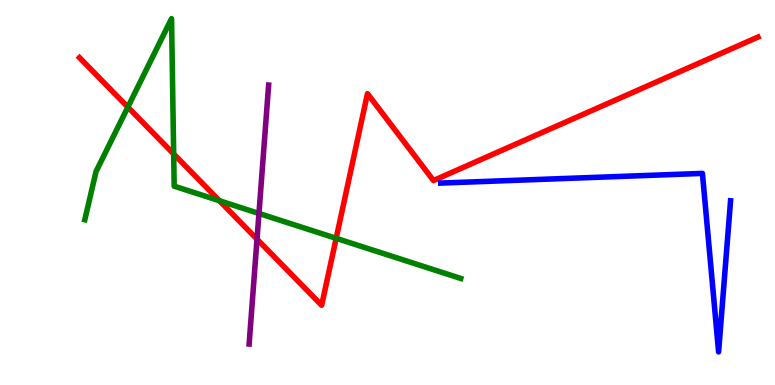[{'lines': ['blue', 'red'], 'intersections': []}, {'lines': ['green', 'red'], 'intersections': [{'x': 1.65, 'y': 7.22}, {'x': 2.24, 'y': 6.0}, {'x': 2.83, 'y': 4.79}, {'x': 4.34, 'y': 3.81}]}, {'lines': ['purple', 'red'], 'intersections': [{'x': 3.32, 'y': 3.79}]}, {'lines': ['blue', 'green'], 'intersections': []}, {'lines': ['blue', 'purple'], 'intersections': []}, {'lines': ['green', 'purple'], 'intersections': [{'x': 3.34, 'y': 4.46}]}]